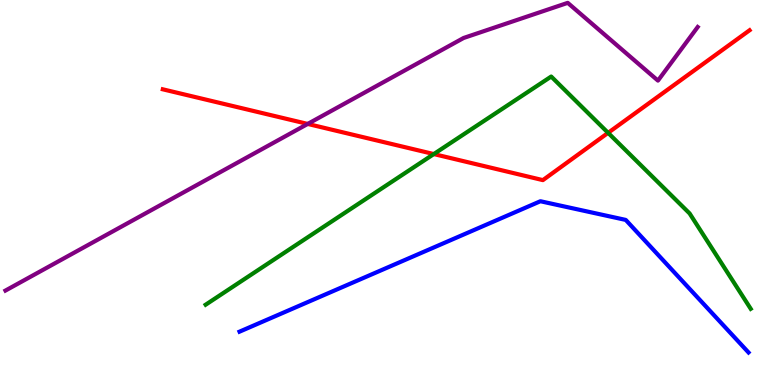[{'lines': ['blue', 'red'], 'intersections': []}, {'lines': ['green', 'red'], 'intersections': [{'x': 5.6, 'y': 6.0}, {'x': 7.85, 'y': 6.55}]}, {'lines': ['purple', 'red'], 'intersections': [{'x': 3.97, 'y': 6.78}]}, {'lines': ['blue', 'green'], 'intersections': []}, {'lines': ['blue', 'purple'], 'intersections': []}, {'lines': ['green', 'purple'], 'intersections': []}]